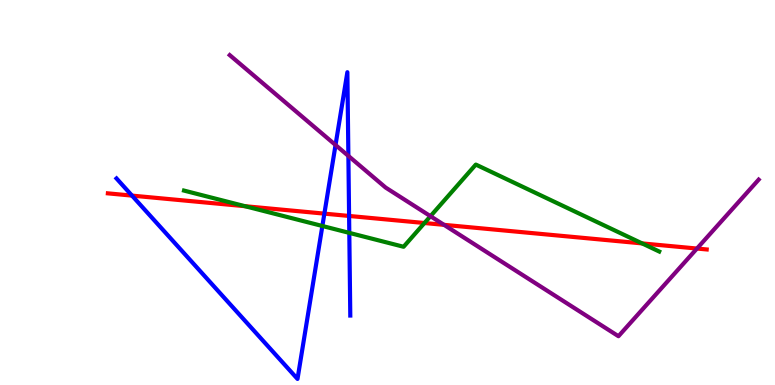[{'lines': ['blue', 'red'], 'intersections': [{'x': 1.7, 'y': 4.92}, {'x': 4.19, 'y': 4.45}, {'x': 4.5, 'y': 4.39}]}, {'lines': ['green', 'red'], 'intersections': [{'x': 3.16, 'y': 4.64}, {'x': 5.48, 'y': 4.21}, {'x': 8.29, 'y': 3.68}]}, {'lines': ['purple', 'red'], 'intersections': [{'x': 5.73, 'y': 4.16}, {'x': 8.99, 'y': 3.54}]}, {'lines': ['blue', 'green'], 'intersections': [{'x': 4.16, 'y': 4.13}, {'x': 4.51, 'y': 3.95}]}, {'lines': ['blue', 'purple'], 'intersections': [{'x': 4.33, 'y': 6.23}, {'x': 4.5, 'y': 5.95}]}, {'lines': ['green', 'purple'], 'intersections': [{'x': 5.55, 'y': 4.38}]}]